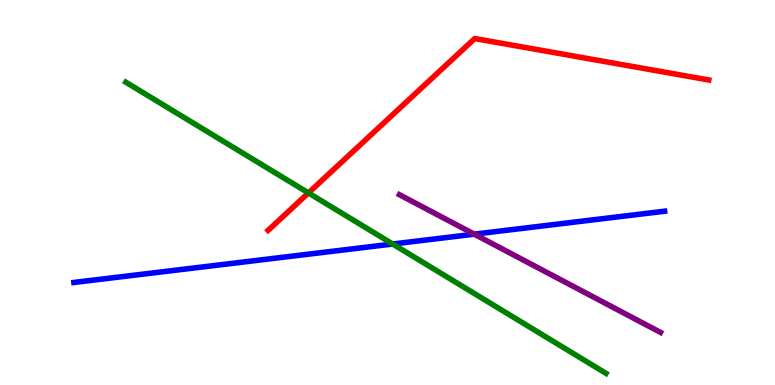[{'lines': ['blue', 'red'], 'intersections': []}, {'lines': ['green', 'red'], 'intersections': [{'x': 3.98, 'y': 4.99}]}, {'lines': ['purple', 'red'], 'intersections': []}, {'lines': ['blue', 'green'], 'intersections': [{'x': 5.07, 'y': 3.66}]}, {'lines': ['blue', 'purple'], 'intersections': [{'x': 6.12, 'y': 3.92}]}, {'lines': ['green', 'purple'], 'intersections': []}]